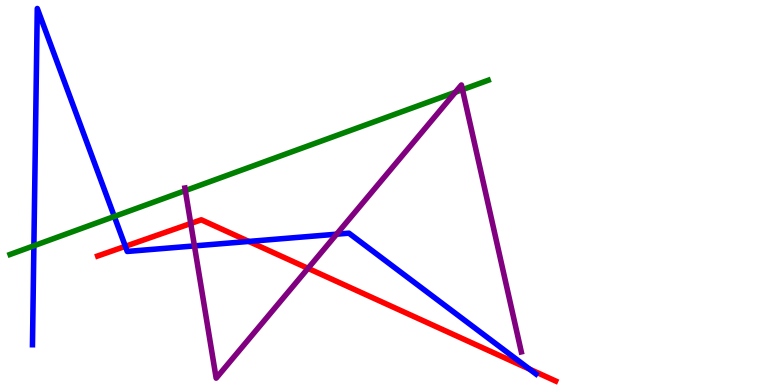[{'lines': ['blue', 'red'], 'intersections': [{'x': 1.62, 'y': 3.6}, {'x': 3.21, 'y': 3.73}, {'x': 6.83, 'y': 0.412}]}, {'lines': ['green', 'red'], 'intersections': []}, {'lines': ['purple', 'red'], 'intersections': [{'x': 2.46, 'y': 4.2}, {'x': 3.97, 'y': 3.03}]}, {'lines': ['blue', 'green'], 'intersections': [{'x': 0.437, 'y': 3.62}, {'x': 1.47, 'y': 4.38}]}, {'lines': ['blue', 'purple'], 'intersections': [{'x': 2.51, 'y': 3.61}, {'x': 4.34, 'y': 3.92}]}, {'lines': ['green', 'purple'], 'intersections': [{'x': 2.39, 'y': 5.05}, {'x': 5.88, 'y': 7.6}, {'x': 5.97, 'y': 7.67}]}]